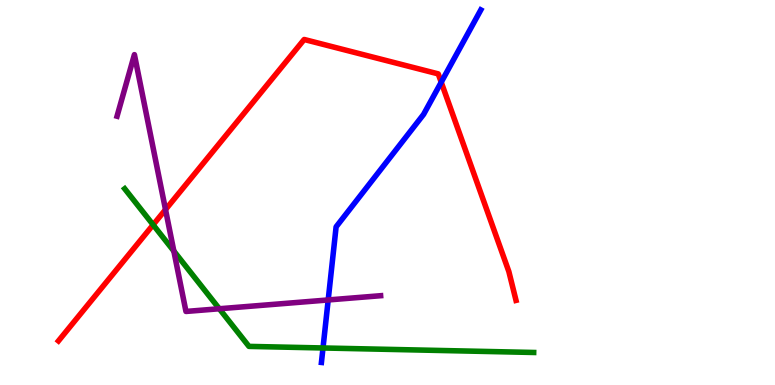[{'lines': ['blue', 'red'], 'intersections': [{'x': 5.69, 'y': 7.86}]}, {'lines': ['green', 'red'], 'intersections': [{'x': 1.98, 'y': 4.16}]}, {'lines': ['purple', 'red'], 'intersections': [{'x': 2.14, 'y': 4.56}]}, {'lines': ['blue', 'green'], 'intersections': [{'x': 4.17, 'y': 0.962}]}, {'lines': ['blue', 'purple'], 'intersections': [{'x': 4.23, 'y': 2.21}]}, {'lines': ['green', 'purple'], 'intersections': [{'x': 2.24, 'y': 3.48}, {'x': 2.83, 'y': 1.98}]}]